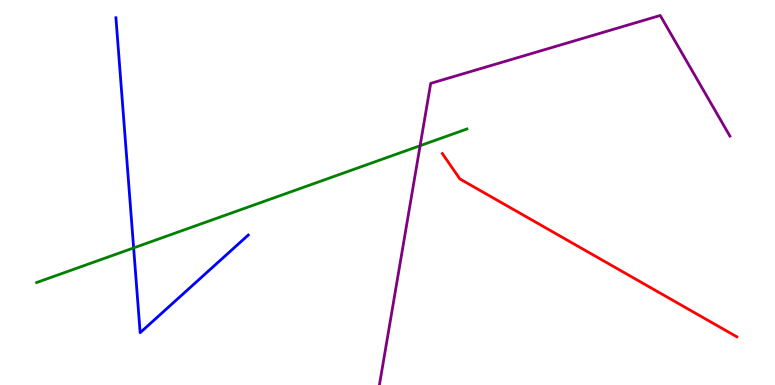[{'lines': ['blue', 'red'], 'intersections': []}, {'lines': ['green', 'red'], 'intersections': []}, {'lines': ['purple', 'red'], 'intersections': []}, {'lines': ['blue', 'green'], 'intersections': [{'x': 1.72, 'y': 3.56}]}, {'lines': ['blue', 'purple'], 'intersections': []}, {'lines': ['green', 'purple'], 'intersections': [{'x': 5.42, 'y': 6.22}]}]